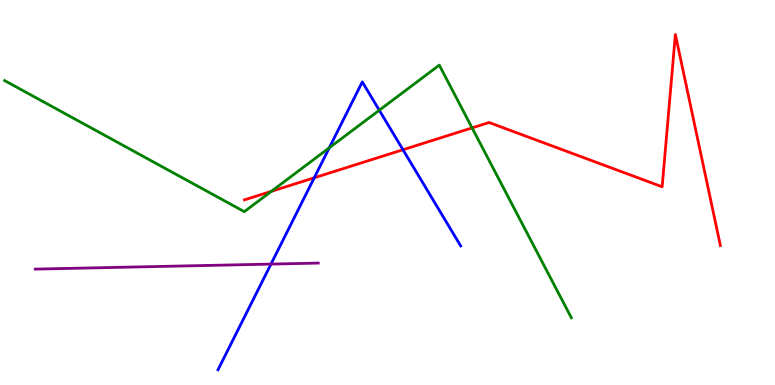[{'lines': ['blue', 'red'], 'intersections': [{'x': 4.05, 'y': 5.38}, {'x': 5.2, 'y': 6.11}]}, {'lines': ['green', 'red'], 'intersections': [{'x': 3.5, 'y': 5.03}, {'x': 6.09, 'y': 6.68}]}, {'lines': ['purple', 'red'], 'intersections': []}, {'lines': ['blue', 'green'], 'intersections': [{'x': 4.25, 'y': 6.16}, {'x': 4.89, 'y': 7.14}]}, {'lines': ['blue', 'purple'], 'intersections': [{'x': 3.5, 'y': 3.14}]}, {'lines': ['green', 'purple'], 'intersections': []}]